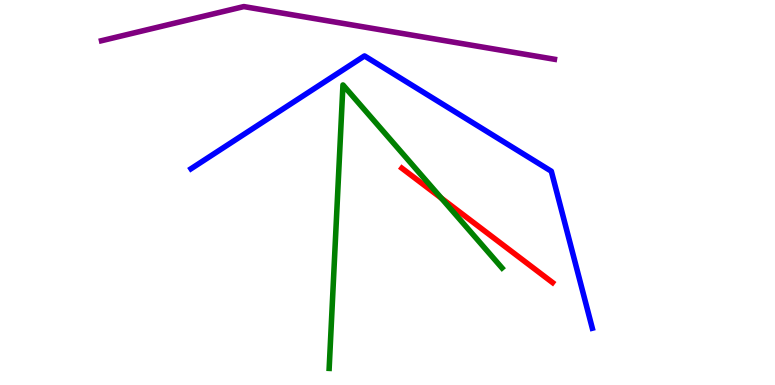[{'lines': ['blue', 'red'], 'intersections': []}, {'lines': ['green', 'red'], 'intersections': [{'x': 5.69, 'y': 4.85}]}, {'lines': ['purple', 'red'], 'intersections': []}, {'lines': ['blue', 'green'], 'intersections': []}, {'lines': ['blue', 'purple'], 'intersections': []}, {'lines': ['green', 'purple'], 'intersections': []}]